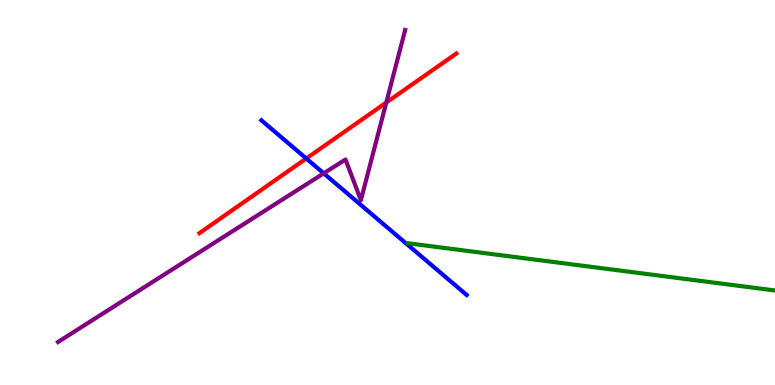[{'lines': ['blue', 'red'], 'intersections': [{'x': 3.95, 'y': 5.88}]}, {'lines': ['green', 'red'], 'intersections': []}, {'lines': ['purple', 'red'], 'intersections': [{'x': 4.98, 'y': 7.34}]}, {'lines': ['blue', 'green'], 'intersections': []}, {'lines': ['blue', 'purple'], 'intersections': [{'x': 4.18, 'y': 5.5}]}, {'lines': ['green', 'purple'], 'intersections': []}]